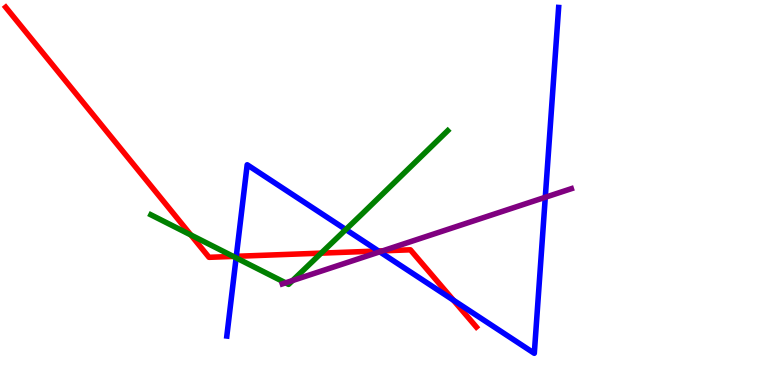[{'lines': ['blue', 'red'], 'intersections': [{'x': 3.05, 'y': 3.34}, {'x': 4.88, 'y': 3.48}, {'x': 5.85, 'y': 2.2}]}, {'lines': ['green', 'red'], 'intersections': [{'x': 2.46, 'y': 3.9}, {'x': 3.01, 'y': 3.34}, {'x': 4.14, 'y': 3.43}]}, {'lines': ['purple', 'red'], 'intersections': [{'x': 4.94, 'y': 3.48}]}, {'lines': ['blue', 'green'], 'intersections': [{'x': 3.05, 'y': 3.3}, {'x': 4.46, 'y': 4.04}]}, {'lines': ['blue', 'purple'], 'intersections': [{'x': 4.9, 'y': 3.46}, {'x': 7.04, 'y': 4.88}]}, {'lines': ['green', 'purple'], 'intersections': [{'x': 3.68, 'y': 2.65}, {'x': 3.78, 'y': 2.71}]}]